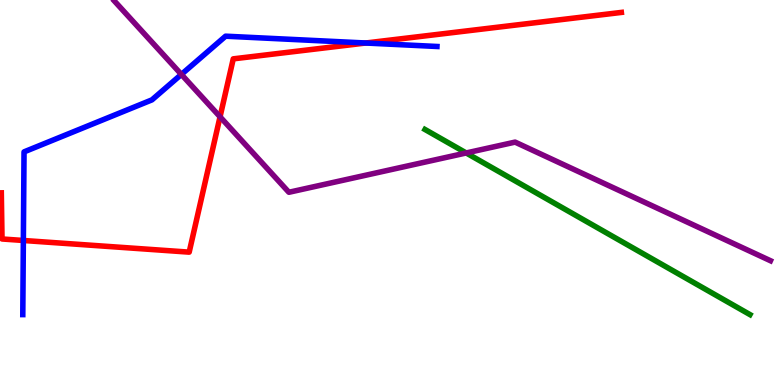[{'lines': ['blue', 'red'], 'intersections': [{'x': 0.301, 'y': 3.75}, {'x': 4.72, 'y': 8.88}]}, {'lines': ['green', 'red'], 'intersections': []}, {'lines': ['purple', 'red'], 'intersections': [{'x': 2.84, 'y': 6.97}]}, {'lines': ['blue', 'green'], 'intersections': []}, {'lines': ['blue', 'purple'], 'intersections': [{'x': 2.34, 'y': 8.07}]}, {'lines': ['green', 'purple'], 'intersections': [{'x': 6.02, 'y': 6.03}]}]